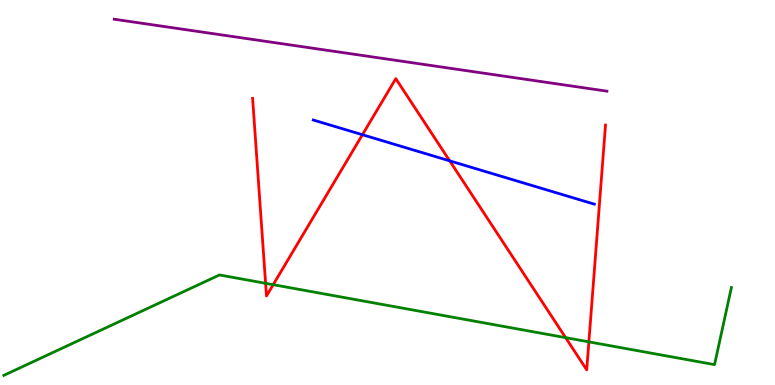[{'lines': ['blue', 'red'], 'intersections': [{'x': 4.68, 'y': 6.5}, {'x': 5.8, 'y': 5.82}]}, {'lines': ['green', 'red'], 'intersections': [{'x': 3.43, 'y': 2.64}, {'x': 3.53, 'y': 2.61}, {'x': 7.3, 'y': 1.23}, {'x': 7.6, 'y': 1.12}]}, {'lines': ['purple', 'red'], 'intersections': []}, {'lines': ['blue', 'green'], 'intersections': []}, {'lines': ['blue', 'purple'], 'intersections': []}, {'lines': ['green', 'purple'], 'intersections': []}]